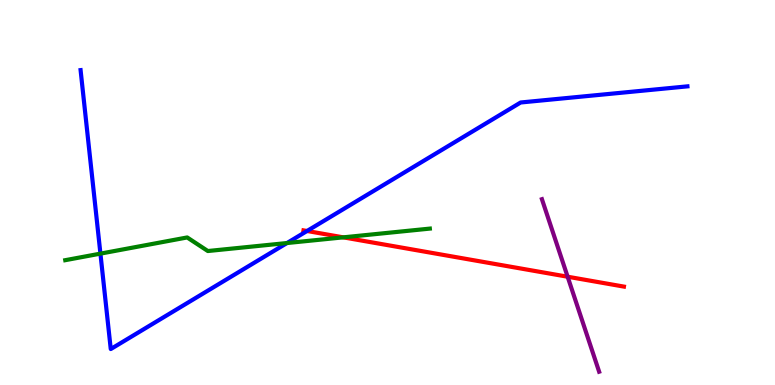[{'lines': ['blue', 'red'], 'intersections': [{'x': 3.96, 'y': 4.0}]}, {'lines': ['green', 'red'], 'intersections': [{'x': 4.43, 'y': 3.84}]}, {'lines': ['purple', 'red'], 'intersections': [{'x': 7.32, 'y': 2.81}]}, {'lines': ['blue', 'green'], 'intersections': [{'x': 1.3, 'y': 3.41}, {'x': 3.7, 'y': 3.69}]}, {'lines': ['blue', 'purple'], 'intersections': []}, {'lines': ['green', 'purple'], 'intersections': []}]